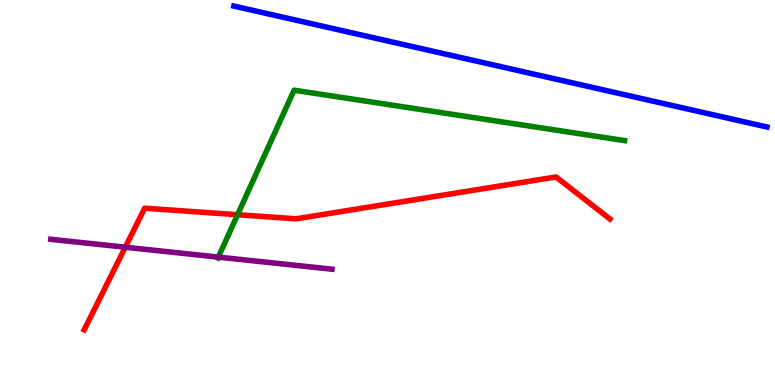[{'lines': ['blue', 'red'], 'intersections': []}, {'lines': ['green', 'red'], 'intersections': [{'x': 3.07, 'y': 4.42}]}, {'lines': ['purple', 'red'], 'intersections': [{'x': 1.62, 'y': 3.58}]}, {'lines': ['blue', 'green'], 'intersections': []}, {'lines': ['blue', 'purple'], 'intersections': []}, {'lines': ['green', 'purple'], 'intersections': [{'x': 2.82, 'y': 3.32}]}]